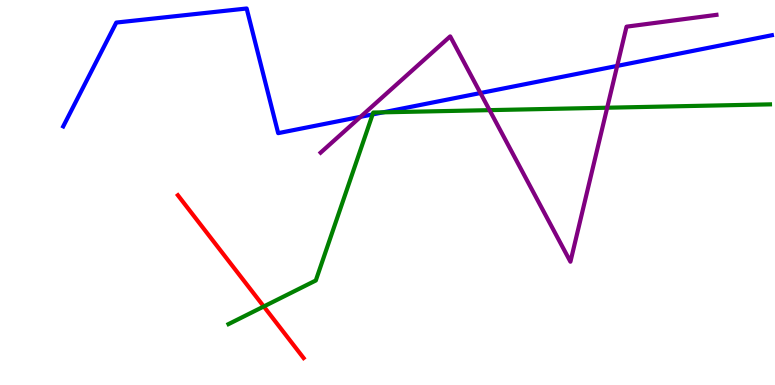[{'lines': ['blue', 'red'], 'intersections': []}, {'lines': ['green', 'red'], 'intersections': [{'x': 3.4, 'y': 2.04}]}, {'lines': ['purple', 'red'], 'intersections': []}, {'lines': ['blue', 'green'], 'intersections': [{'x': 4.81, 'y': 7.03}, {'x': 4.94, 'y': 7.08}]}, {'lines': ['blue', 'purple'], 'intersections': [{'x': 4.65, 'y': 6.97}, {'x': 6.2, 'y': 7.58}, {'x': 7.96, 'y': 8.29}]}, {'lines': ['green', 'purple'], 'intersections': [{'x': 6.32, 'y': 7.14}, {'x': 7.83, 'y': 7.2}]}]